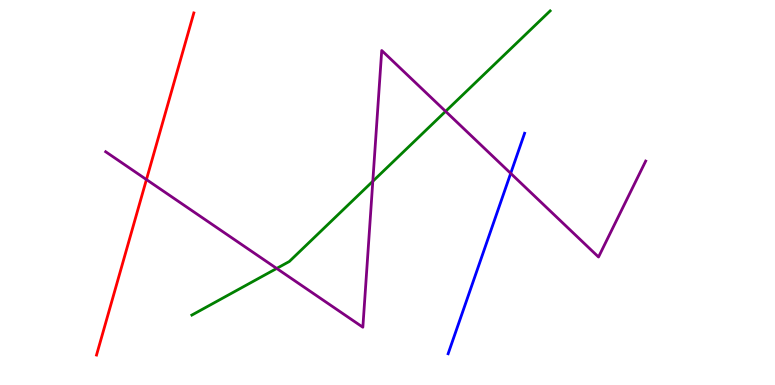[{'lines': ['blue', 'red'], 'intersections': []}, {'lines': ['green', 'red'], 'intersections': []}, {'lines': ['purple', 'red'], 'intersections': [{'x': 1.89, 'y': 5.34}]}, {'lines': ['blue', 'green'], 'intersections': []}, {'lines': ['blue', 'purple'], 'intersections': [{'x': 6.59, 'y': 5.5}]}, {'lines': ['green', 'purple'], 'intersections': [{'x': 3.57, 'y': 3.03}, {'x': 4.81, 'y': 5.29}, {'x': 5.75, 'y': 7.11}]}]